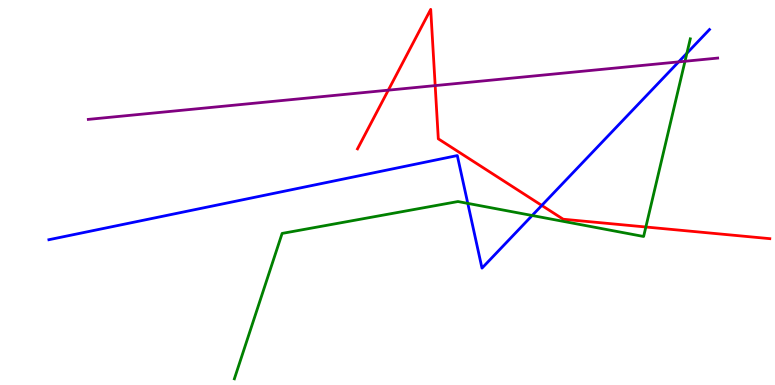[{'lines': ['blue', 'red'], 'intersections': [{'x': 6.99, 'y': 4.66}]}, {'lines': ['green', 'red'], 'intersections': [{'x': 8.33, 'y': 4.1}]}, {'lines': ['purple', 'red'], 'intersections': [{'x': 5.01, 'y': 7.66}, {'x': 5.62, 'y': 7.78}]}, {'lines': ['blue', 'green'], 'intersections': [{'x': 6.04, 'y': 4.72}, {'x': 6.87, 'y': 4.4}, {'x': 8.86, 'y': 8.62}]}, {'lines': ['blue', 'purple'], 'intersections': [{'x': 8.76, 'y': 8.39}]}, {'lines': ['green', 'purple'], 'intersections': [{'x': 8.84, 'y': 8.41}]}]